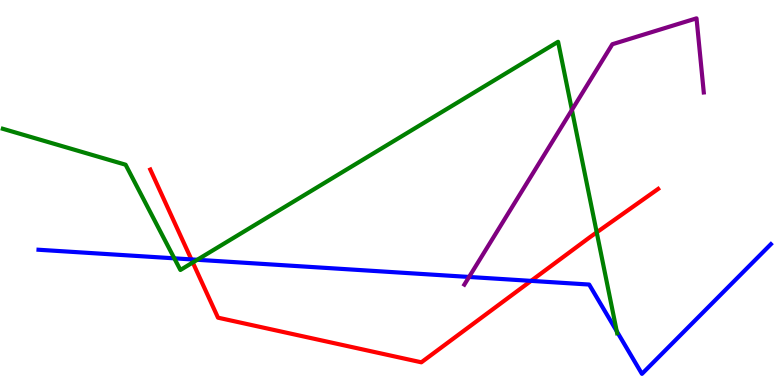[{'lines': ['blue', 'red'], 'intersections': [{'x': 2.47, 'y': 3.26}, {'x': 6.85, 'y': 2.7}]}, {'lines': ['green', 'red'], 'intersections': [{'x': 2.49, 'y': 3.18}, {'x': 7.7, 'y': 3.96}]}, {'lines': ['purple', 'red'], 'intersections': []}, {'lines': ['blue', 'green'], 'intersections': [{'x': 2.25, 'y': 3.29}, {'x': 2.55, 'y': 3.25}, {'x': 7.96, 'y': 1.4}]}, {'lines': ['blue', 'purple'], 'intersections': [{'x': 6.05, 'y': 2.81}]}, {'lines': ['green', 'purple'], 'intersections': [{'x': 7.38, 'y': 7.14}]}]